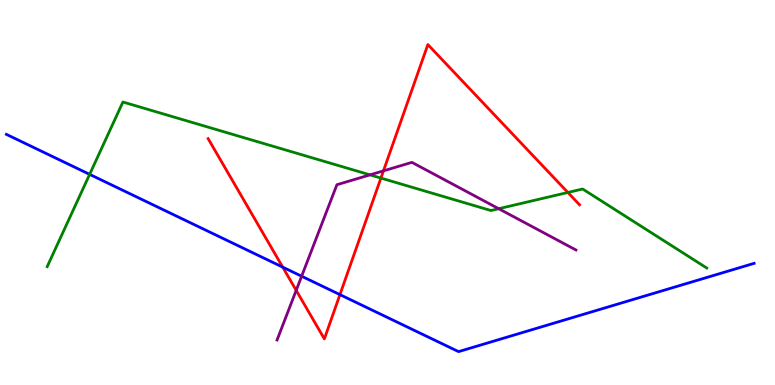[{'lines': ['blue', 'red'], 'intersections': [{'x': 3.65, 'y': 3.06}, {'x': 4.39, 'y': 2.35}]}, {'lines': ['green', 'red'], 'intersections': [{'x': 4.92, 'y': 5.37}, {'x': 7.33, 'y': 5.0}]}, {'lines': ['purple', 'red'], 'intersections': [{'x': 3.82, 'y': 2.46}, {'x': 4.95, 'y': 5.56}]}, {'lines': ['blue', 'green'], 'intersections': [{'x': 1.16, 'y': 5.47}]}, {'lines': ['blue', 'purple'], 'intersections': [{'x': 3.89, 'y': 2.83}]}, {'lines': ['green', 'purple'], 'intersections': [{'x': 4.77, 'y': 5.46}, {'x': 6.43, 'y': 4.58}]}]